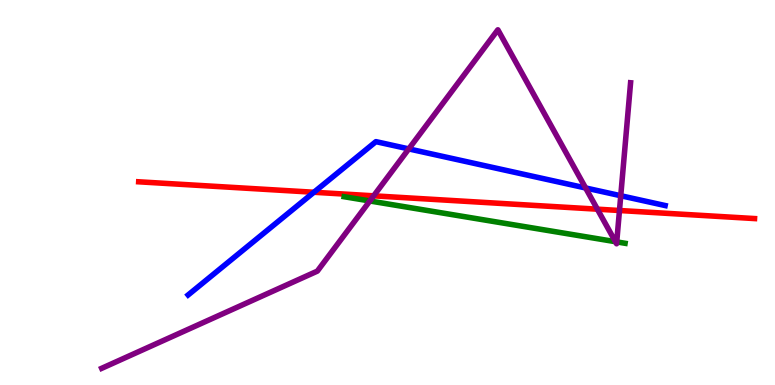[{'lines': ['blue', 'red'], 'intersections': [{'x': 4.05, 'y': 5.01}]}, {'lines': ['green', 'red'], 'intersections': []}, {'lines': ['purple', 'red'], 'intersections': [{'x': 4.82, 'y': 4.91}, {'x': 7.71, 'y': 4.57}, {'x': 7.99, 'y': 4.53}]}, {'lines': ['blue', 'green'], 'intersections': []}, {'lines': ['blue', 'purple'], 'intersections': [{'x': 5.27, 'y': 6.13}, {'x': 7.56, 'y': 5.12}, {'x': 8.01, 'y': 4.92}]}, {'lines': ['green', 'purple'], 'intersections': [{'x': 4.77, 'y': 4.78}, {'x': 7.94, 'y': 3.72}, {'x': 7.96, 'y': 3.72}]}]